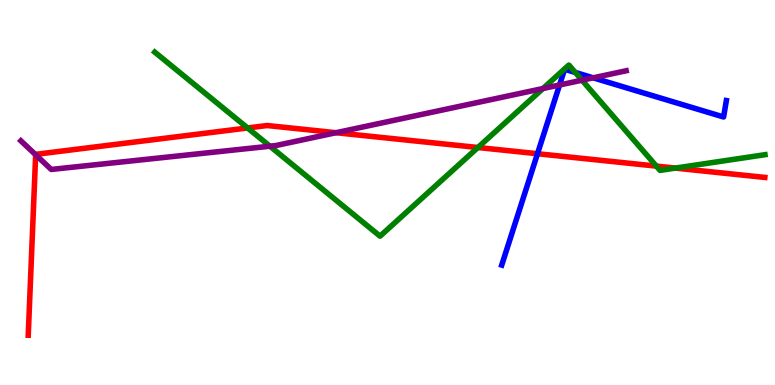[{'lines': ['blue', 'red'], 'intersections': [{'x': 6.94, 'y': 6.01}]}, {'lines': ['green', 'red'], 'intersections': [{'x': 3.19, 'y': 6.68}, {'x': 6.17, 'y': 6.17}, {'x': 8.47, 'y': 5.69}, {'x': 8.71, 'y': 5.63}]}, {'lines': ['purple', 'red'], 'intersections': [{'x': 0.46, 'y': 5.98}, {'x': 4.34, 'y': 6.55}]}, {'lines': ['blue', 'green'], 'intersections': [{'x': 7.42, 'y': 8.12}]}, {'lines': ['blue', 'purple'], 'intersections': [{'x': 7.22, 'y': 7.79}, {'x': 7.65, 'y': 7.98}]}, {'lines': ['green', 'purple'], 'intersections': [{'x': 3.48, 'y': 6.2}, {'x': 7.01, 'y': 7.7}, {'x': 7.51, 'y': 7.92}]}]